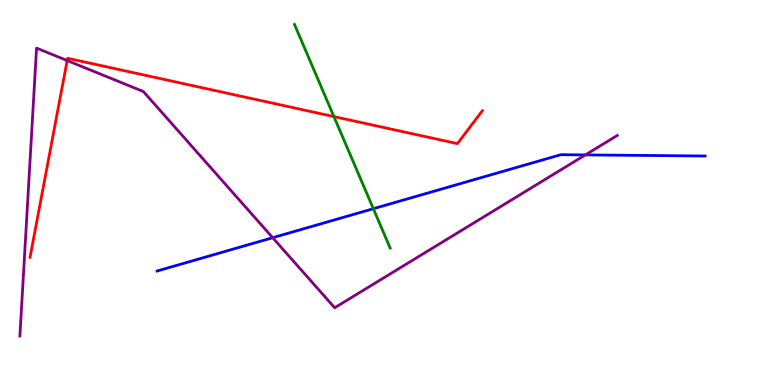[{'lines': ['blue', 'red'], 'intersections': []}, {'lines': ['green', 'red'], 'intersections': [{'x': 4.31, 'y': 6.97}]}, {'lines': ['purple', 'red'], 'intersections': [{'x': 0.867, 'y': 8.43}]}, {'lines': ['blue', 'green'], 'intersections': [{'x': 4.82, 'y': 4.58}]}, {'lines': ['blue', 'purple'], 'intersections': [{'x': 3.52, 'y': 3.83}, {'x': 7.55, 'y': 5.98}]}, {'lines': ['green', 'purple'], 'intersections': []}]